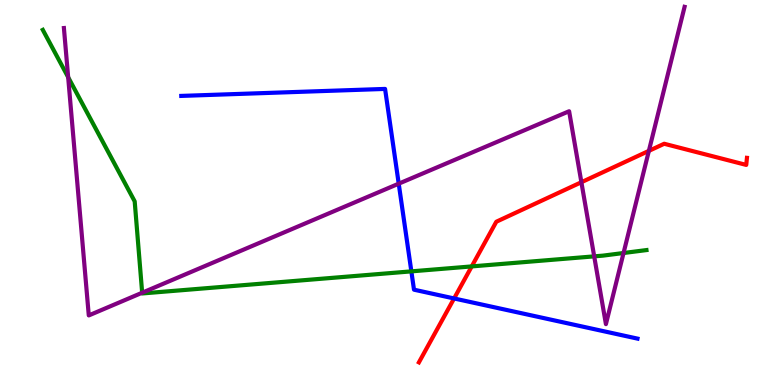[{'lines': ['blue', 'red'], 'intersections': [{'x': 5.86, 'y': 2.25}]}, {'lines': ['green', 'red'], 'intersections': [{'x': 6.09, 'y': 3.08}]}, {'lines': ['purple', 'red'], 'intersections': [{'x': 7.5, 'y': 5.27}, {'x': 8.37, 'y': 6.08}]}, {'lines': ['blue', 'green'], 'intersections': [{'x': 5.31, 'y': 2.95}]}, {'lines': ['blue', 'purple'], 'intersections': [{'x': 5.14, 'y': 5.23}]}, {'lines': ['green', 'purple'], 'intersections': [{'x': 0.88, 'y': 7.99}, {'x': 1.83, 'y': 2.4}, {'x': 7.67, 'y': 3.34}, {'x': 8.05, 'y': 3.43}]}]